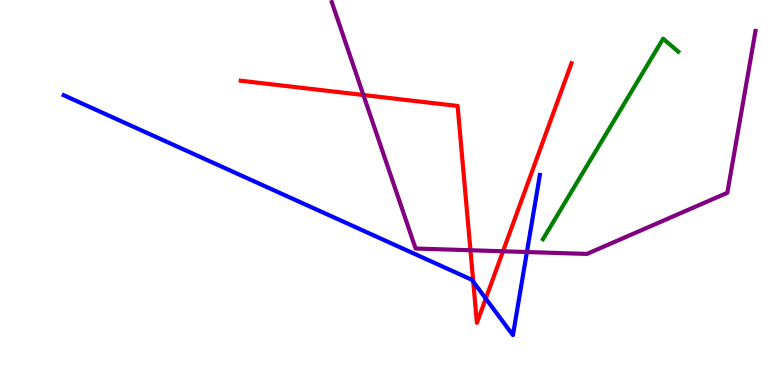[{'lines': ['blue', 'red'], 'intersections': [{'x': 6.11, 'y': 2.68}, {'x': 6.27, 'y': 2.24}]}, {'lines': ['green', 'red'], 'intersections': []}, {'lines': ['purple', 'red'], 'intersections': [{'x': 4.69, 'y': 7.53}, {'x': 6.07, 'y': 3.5}, {'x': 6.49, 'y': 3.47}]}, {'lines': ['blue', 'green'], 'intersections': []}, {'lines': ['blue', 'purple'], 'intersections': [{'x': 6.8, 'y': 3.45}]}, {'lines': ['green', 'purple'], 'intersections': []}]